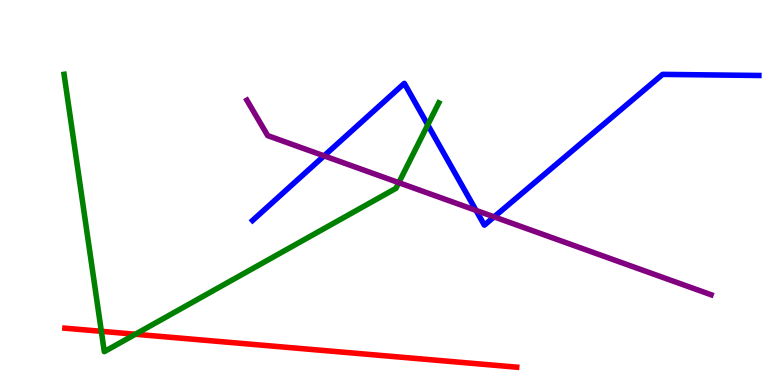[{'lines': ['blue', 'red'], 'intersections': []}, {'lines': ['green', 'red'], 'intersections': [{'x': 1.31, 'y': 1.39}, {'x': 1.75, 'y': 1.32}]}, {'lines': ['purple', 'red'], 'intersections': []}, {'lines': ['blue', 'green'], 'intersections': [{'x': 5.52, 'y': 6.76}]}, {'lines': ['blue', 'purple'], 'intersections': [{'x': 4.18, 'y': 5.95}, {'x': 6.14, 'y': 4.54}, {'x': 6.38, 'y': 4.37}]}, {'lines': ['green', 'purple'], 'intersections': [{'x': 5.15, 'y': 5.26}]}]